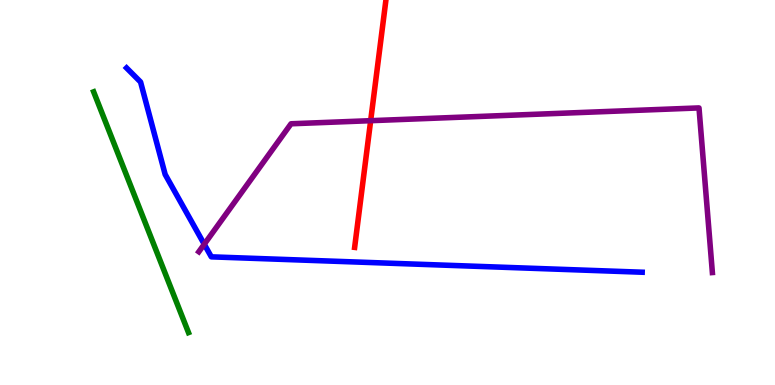[{'lines': ['blue', 'red'], 'intersections': []}, {'lines': ['green', 'red'], 'intersections': []}, {'lines': ['purple', 'red'], 'intersections': [{'x': 4.78, 'y': 6.87}]}, {'lines': ['blue', 'green'], 'intersections': []}, {'lines': ['blue', 'purple'], 'intersections': [{'x': 2.64, 'y': 3.66}]}, {'lines': ['green', 'purple'], 'intersections': []}]